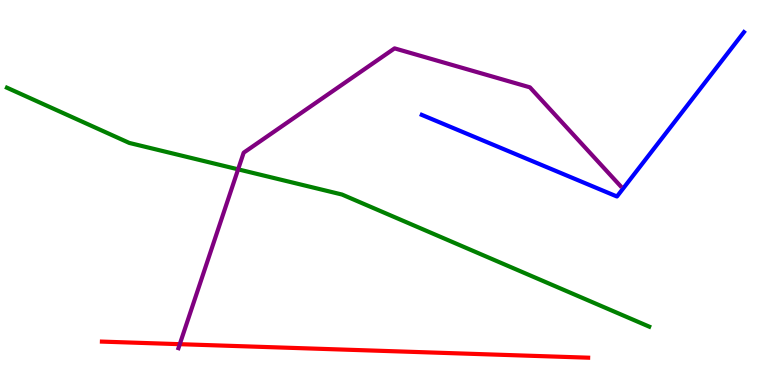[{'lines': ['blue', 'red'], 'intersections': []}, {'lines': ['green', 'red'], 'intersections': []}, {'lines': ['purple', 'red'], 'intersections': [{'x': 2.32, 'y': 1.06}]}, {'lines': ['blue', 'green'], 'intersections': []}, {'lines': ['blue', 'purple'], 'intersections': []}, {'lines': ['green', 'purple'], 'intersections': [{'x': 3.07, 'y': 5.6}]}]